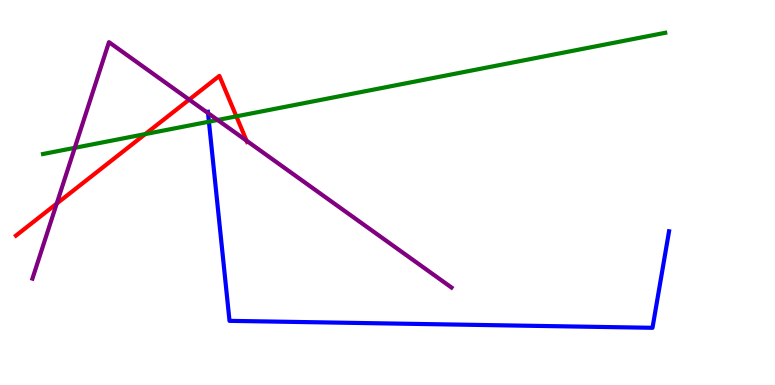[{'lines': ['blue', 'red'], 'intersections': []}, {'lines': ['green', 'red'], 'intersections': [{'x': 1.87, 'y': 6.52}, {'x': 3.05, 'y': 6.98}]}, {'lines': ['purple', 'red'], 'intersections': [{'x': 0.732, 'y': 4.71}, {'x': 2.44, 'y': 7.41}, {'x': 3.18, 'y': 6.35}]}, {'lines': ['blue', 'green'], 'intersections': [{'x': 2.7, 'y': 6.84}]}, {'lines': ['blue', 'purple'], 'intersections': [{'x': 2.68, 'y': 7.06}]}, {'lines': ['green', 'purple'], 'intersections': [{'x': 0.965, 'y': 6.16}, {'x': 2.81, 'y': 6.88}]}]